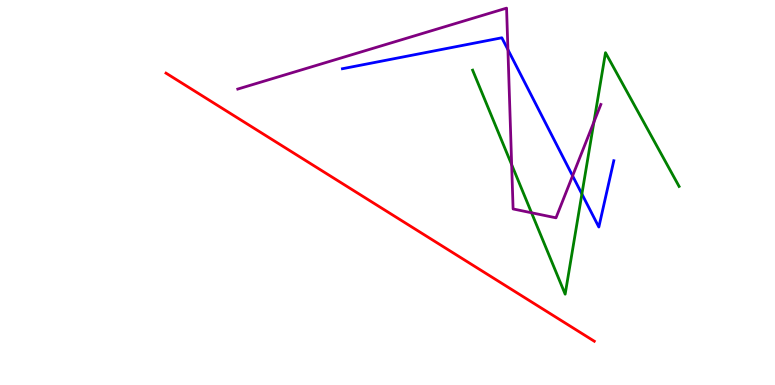[{'lines': ['blue', 'red'], 'intersections': []}, {'lines': ['green', 'red'], 'intersections': []}, {'lines': ['purple', 'red'], 'intersections': []}, {'lines': ['blue', 'green'], 'intersections': [{'x': 7.51, 'y': 4.96}]}, {'lines': ['blue', 'purple'], 'intersections': [{'x': 6.55, 'y': 8.71}, {'x': 7.39, 'y': 5.43}]}, {'lines': ['green', 'purple'], 'intersections': [{'x': 6.6, 'y': 5.72}, {'x': 6.86, 'y': 4.47}, {'x': 7.66, 'y': 6.83}]}]